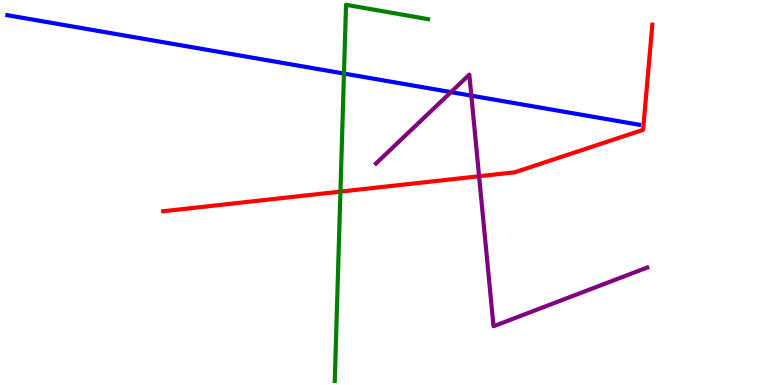[{'lines': ['blue', 'red'], 'intersections': []}, {'lines': ['green', 'red'], 'intersections': [{'x': 4.39, 'y': 5.02}]}, {'lines': ['purple', 'red'], 'intersections': [{'x': 6.18, 'y': 5.42}]}, {'lines': ['blue', 'green'], 'intersections': [{'x': 4.44, 'y': 8.09}]}, {'lines': ['blue', 'purple'], 'intersections': [{'x': 5.82, 'y': 7.61}, {'x': 6.08, 'y': 7.52}]}, {'lines': ['green', 'purple'], 'intersections': []}]